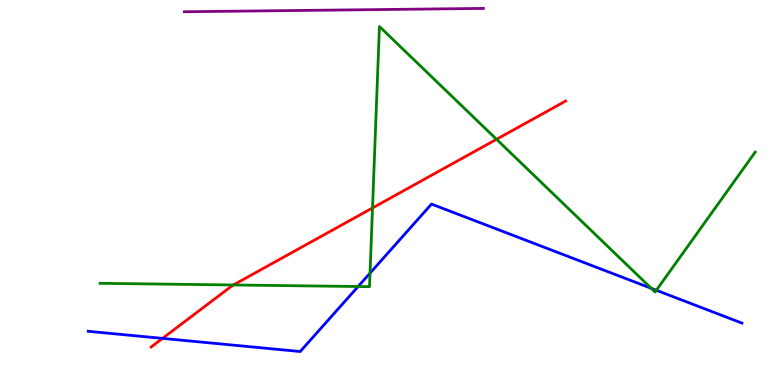[{'lines': ['blue', 'red'], 'intersections': [{'x': 2.1, 'y': 1.21}]}, {'lines': ['green', 'red'], 'intersections': [{'x': 3.01, 'y': 2.6}, {'x': 4.81, 'y': 4.6}, {'x': 6.41, 'y': 6.38}]}, {'lines': ['purple', 'red'], 'intersections': []}, {'lines': ['blue', 'green'], 'intersections': [{'x': 4.62, 'y': 2.56}, {'x': 4.77, 'y': 2.91}, {'x': 8.4, 'y': 2.51}, {'x': 8.47, 'y': 2.46}]}, {'lines': ['blue', 'purple'], 'intersections': []}, {'lines': ['green', 'purple'], 'intersections': []}]